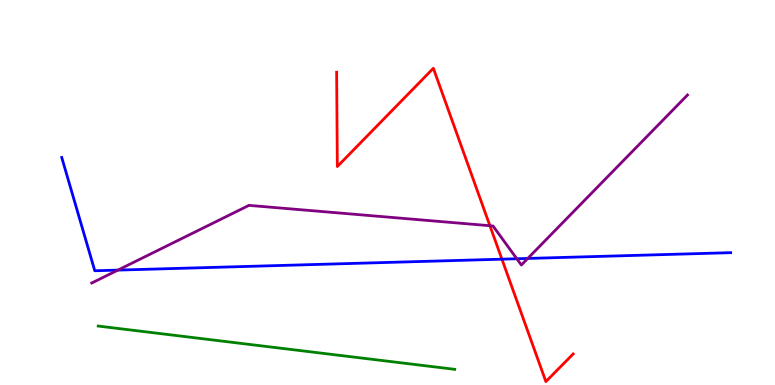[{'lines': ['blue', 'red'], 'intersections': [{'x': 6.48, 'y': 3.27}]}, {'lines': ['green', 'red'], 'intersections': []}, {'lines': ['purple', 'red'], 'intersections': [{'x': 6.32, 'y': 4.14}]}, {'lines': ['blue', 'green'], 'intersections': []}, {'lines': ['blue', 'purple'], 'intersections': [{'x': 1.52, 'y': 2.98}, {'x': 6.67, 'y': 3.28}, {'x': 6.81, 'y': 3.29}]}, {'lines': ['green', 'purple'], 'intersections': []}]